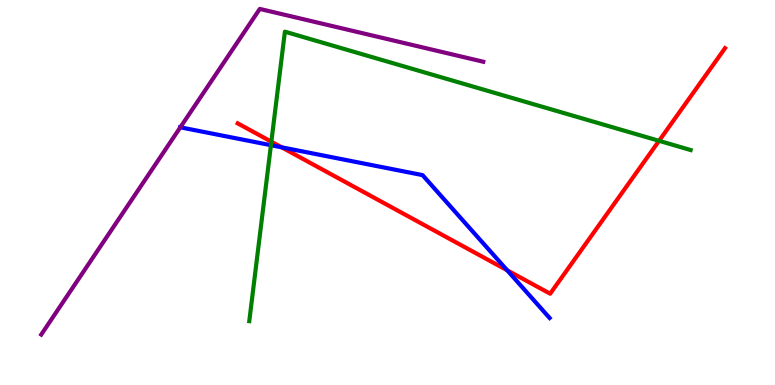[{'lines': ['blue', 'red'], 'intersections': [{'x': 3.63, 'y': 6.17}, {'x': 6.54, 'y': 2.98}]}, {'lines': ['green', 'red'], 'intersections': [{'x': 3.5, 'y': 6.32}, {'x': 8.5, 'y': 6.34}]}, {'lines': ['purple', 'red'], 'intersections': []}, {'lines': ['blue', 'green'], 'intersections': [{'x': 3.5, 'y': 6.23}]}, {'lines': ['blue', 'purple'], 'intersections': [{'x': 2.33, 'y': 6.69}]}, {'lines': ['green', 'purple'], 'intersections': []}]